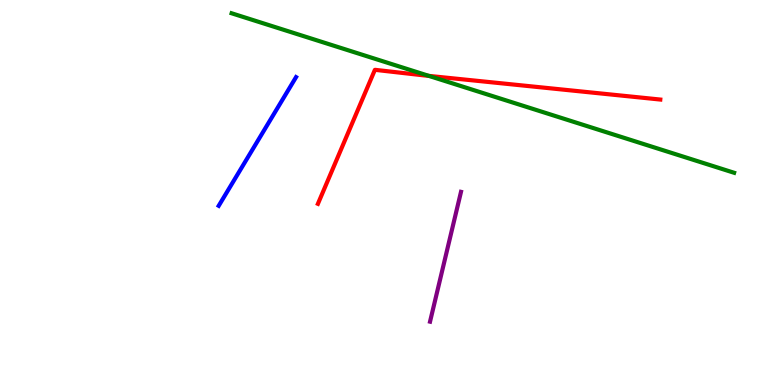[{'lines': ['blue', 'red'], 'intersections': []}, {'lines': ['green', 'red'], 'intersections': [{'x': 5.53, 'y': 8.03}]}, {'lines': ['purple', 'red'], 'intersections': []}, {'lines': ['blue', 'green'], 'intersections': []}, {'lines': ['blue', 'purple'], 'intersections': []}, {'lines': ['green', 'purple'], 'intersections': []}]